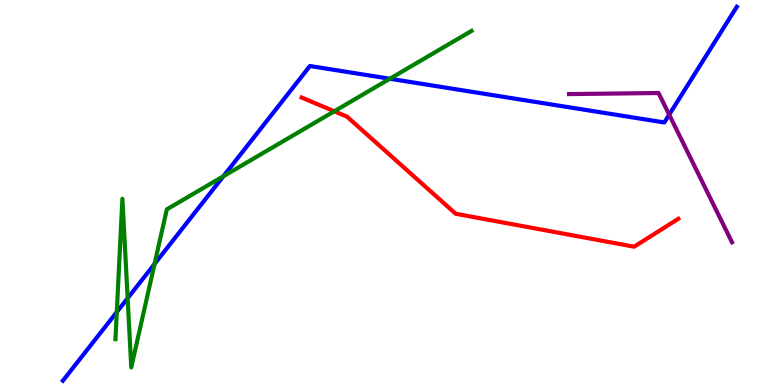[{'lines': ['blue', 'red'], 'intersections': []}, {'lines': ['green', 'red'], 'intersections': [{'x': 4.31, 'y': 7.11}]}, {'lines': ['purple', 'red'], 'intersections': []}, {'lines': ['blue', 'green'], 'intersections': [{'x': 1.51, 'y': 1.89}, {'x': 1.65, 'y': 2.25}, {'x': 1.99, 'y': 3.14}, {'x': 2.88, 'y': 5.42}, {'x': 5.03, 'y': 7.95}]}, {'lines': ['blue', 'purple'], 'intersections': [{'x': 8.63, 'y': 7.02}]}, {'lines': ['green', 'purple'], 'intersections': []}]